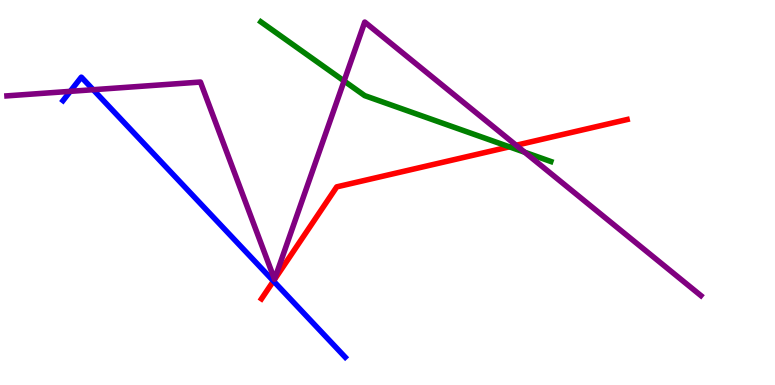[{'lines': ['blue', 'red'], 'intersections': [{'x': 3.53, 'y': 2.7}]}, {'lines': ['green', 'red'], 'intersections': [{'x': 6.57, 'y': 6.19}]}, {'lines': ['purple', 'red'], 'intersections': [{'x': 6.66, 'y': 6.23}]}, {'lines': ['blue', 'green'], 'intersections': []}, {'lines': ['blue', 'purple'], 'intersections': [{'x': 0.906, 'y': 7.63}, {'x': 1.2, 'y': 7.67}]}, {'lines': ['green', 'purple'], 'intersections': [{'x': 4.44, 'y': 7.9}, {'x': 6.77, 'y': 6.05}]}]